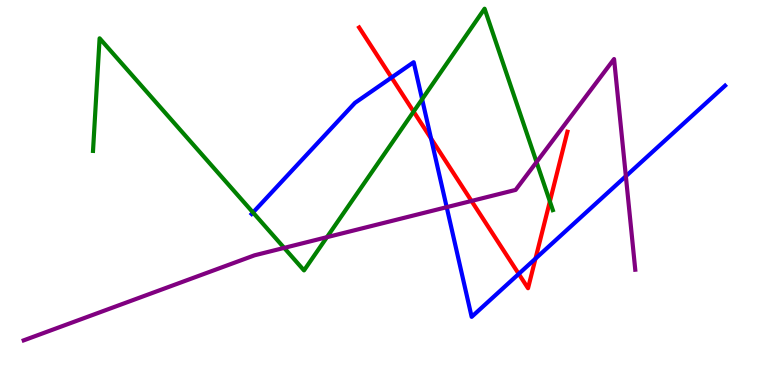[{'lines': ['blue', 'red'], 'intersections': [{'x': 5.05, 'y': 7.99}, {'x': 5.56, 'y': 6.4}, {'x': 6.69, 'y': 2.89}, {'x': 6.91, 'y': 3.28}]}, {'lines': ['green', 'red'], 'intersections': [{'x': 5.34, 'y': 7.1}, {'x': 7.1, 'y': 4.77}]}, {'lines': ['purple', 'red'], 'intersections': [{'x': 6.08, 'y': 4.78}]}, {'lines': ['blue', 'green'], 'intersections': [{'x': 3.26, 'y': 4.48}, {'x': 5.45, 'y': 7.42}]}, {'lines': ['blue', 'purple'], 'intersections': [{'x': 5.76, 'y': 4.62}, {'x': 8.08, 'y': 5.42}]}, {'lines': ['green', 'purple'], 'intersections': [{'x': 3.67, 'y': 3.56}, {'x': 4.22, 'y': 3.84}, {'x': 6.92, 'y': 5.79}]}]